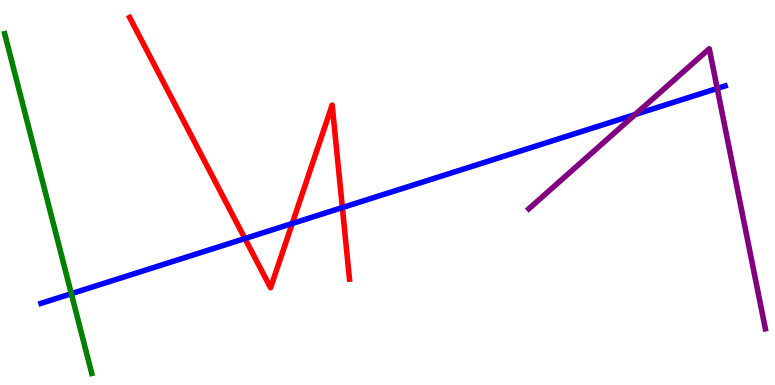[{'lines': ['blue', 'red'], 'intersections': [{'x': 3.16, 'y': 3.8}, {'x': 3.77, 'y': 4.19}, {'x': 4.42, 'y': 4.61}]}, {'lines': ['green', 'red'], 'intersections': []}, {'lines': ['purple', 'red'], 'intersections': []}, {'lines': ['blue', 'green'], 'intersections': [{'x': 0.92, 'y': 2.37}]}, {'lines': ['blue', 'purple'], 'intersections': [{'x': 8.2, 'y': 7.03}, {'x': 9.25, 'y': 7.7}]}, {'lines': ['green', 'purple'], 'intersections': []}]